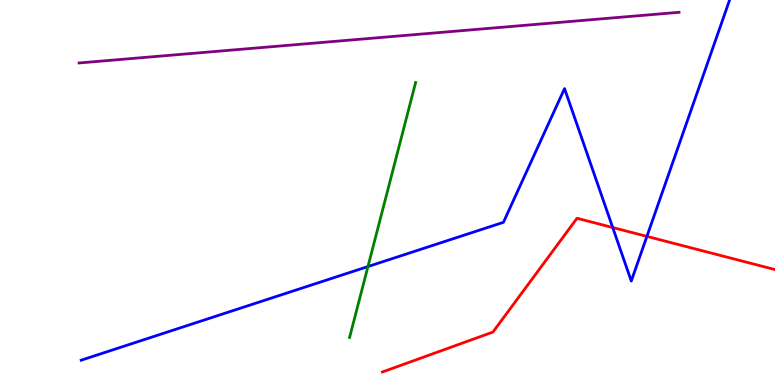[{'lines': ['blue', 'red'], 'intersections': [{'x': 7.91, 'y': 4.09}, {'x': 8.35, 'y': 3.86}]}, {'lines': ['green', 'red'], 'intersections': []}, {'lines': ['purple', 'red'], 'intersections': []}, {'lines': ['blue', 'green'], 'intersections': [{'x': 4.75, 'y': 3.08}]}, {'lines': ['blue', 'purple'], 'intersections': []}, {'lines': ['green', 'purple'], 'intersections': []}]